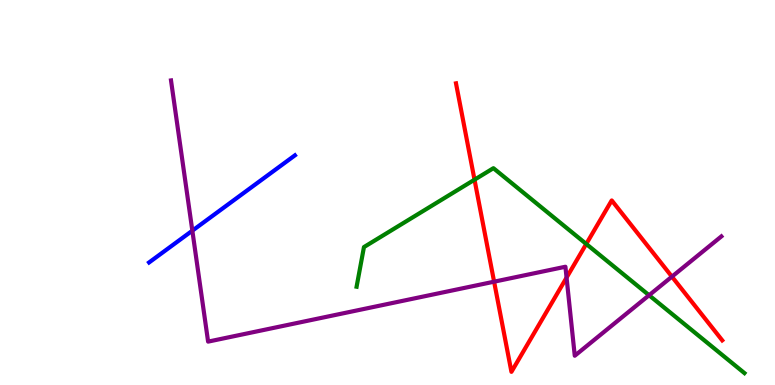[{'lines': ['blue', 'red'], 'intersections': []}, {'lines': ['green', 'red'], 'intersections': [{'x': 6.12, 'y': 5.33}, {'x': 7.56, 'y': 3.66}]}, {'lines': ['purple', 'red'], 'intersections': [{'x': 6.38, 'y': 2.68}, {'x': 7.31, 'y': 2.79}, {'x': 8.67, 'y': 2.81}]}, {'lines': ['blue', 'green'], 'intersections': []}, {'lines': ['blue', 'purple'], 'intersections': [{'x': 2.48, 'y': 4.01}]}, {'lines': ['green', 'purple'], 'intersections': [{'x': 8.38, 'y': 2.33}]}]